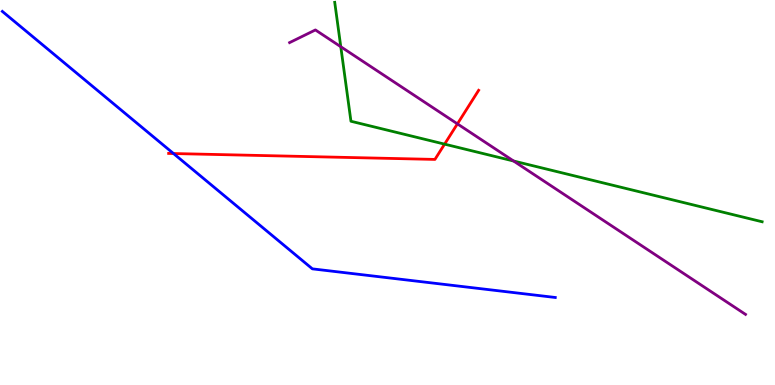[{'lines': ['blue', 'red'], 'intersections': [{'x': 2.24, 'y': 6.01}]}, {'lines': ['green', 'red'], 'intersections': [{'x': 5.74, 'y': 6.26}]}, {'lines': ['purple', 'red'], 'intersections': [{'x': 5.9, 'y': 6.78}]}, {'lines': ['blue', 'green'], 'intersections': []}, {'lines': ['blue', 'purple'], 'intersections': []}, {'lines': ['green', 'purple'], 'intersections': [{'x': 4.4, 'y': 8.79}, {'x': 6.63, 'y': 5.82}]}]